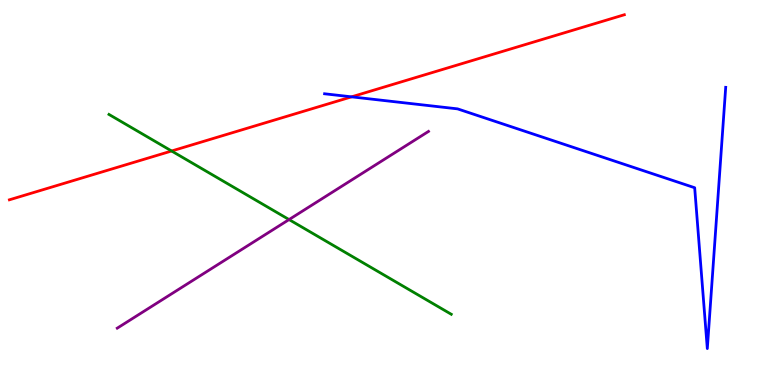[{'lines': ['blue', 'red'], 'intersections': [{'x': 4.54, 'y': 7.48}]}, {'lines': ['green', 'red'], 'intersections': [{'x': 2.21, 'y': 6.08}]}, {'lines': ['purple', 'red'], 'intersections': []}, {'lines': ['blue', 'green'], 'intersections': []}, {'lines': ['blue', 'purple'], 'intersections': []}, {'lines': ['green', 'purple'], 'intersections': [{'x': 3.73, 'y': 4.3}]}]